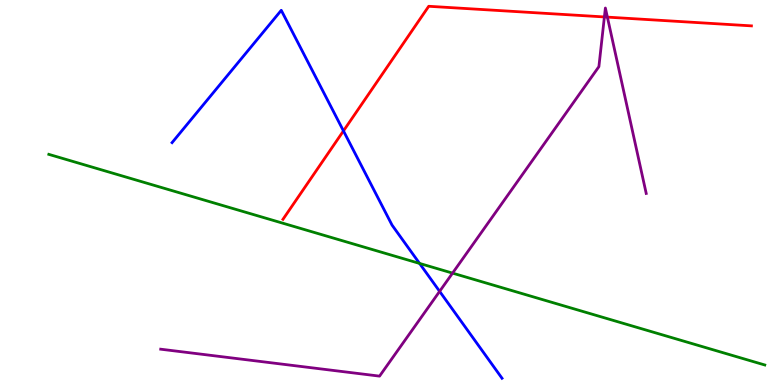[{'lines': ['blue', 'red'], 'intersections': [{'x': 4.43, 'y': 6.6}]}, {'lines': ['green', 'red'], 'intersections': []}, {'lines': ['purple', 'red'], 'intersections': [{'x': 7.8, 'y': 9.56}, {'x': 7.84, 'y': 9.56}]}, {'lines': ['blue', 'green'], 'intersections': [{'x': 5.41, 'y': 3.16}]}, {'lines': ['blue', 'purple'], 'intersections': [{'x': 5.67, 'y': 2.43}]}, {'lines': ['green', 'purple'], 'intersections': [{'x': 5.84, 'y': 2.91}]}]